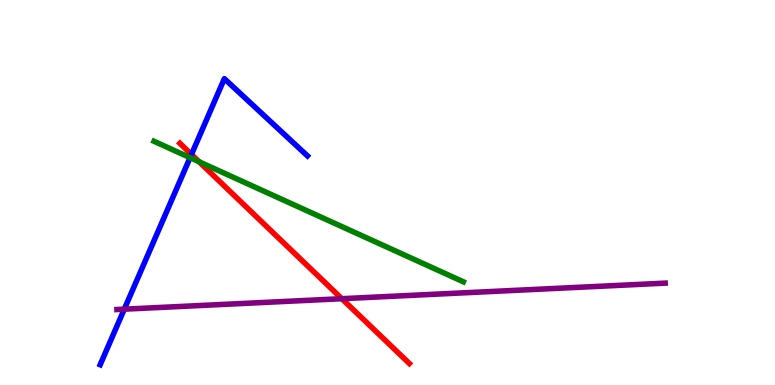[{'lines': ['blue', 'red'], 'intersections': [{'x': 2.47, 'y': 5.99}]}, {'lines': ['green', 'red'], 'intersections': [{'x': 2.57, 'y': 5.8}]}, {'lines': ['purple', 'red'], 'intersections': [{'x': 4.41, 'y': 2.24}]}, {'lines': ['blue', 'green'], 'intersections': [{'x': 2.45, 'y': 5.9}]}, {'lines': ['blue', 'purple'], 'intersections': [{'x': 1.6, 'y': 1.97}]}, {'lines': ['green', 'purple'], 'intersections': []}]